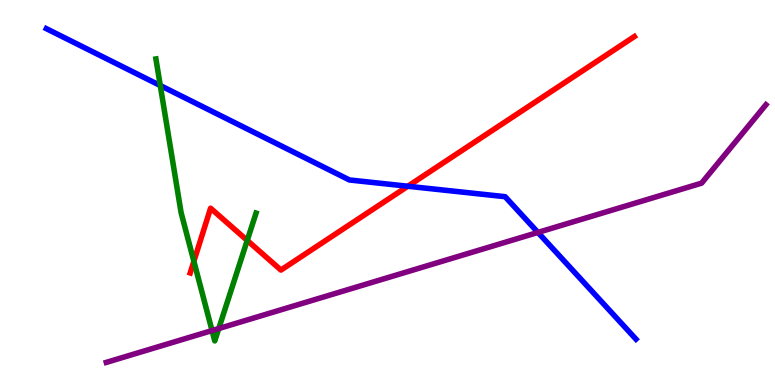[{'lines': ['blue', 'red'], 'intersections': [{'x': 5.26, 'y': 5.16}]}, {'lines': ['green', 'red'], 'intersections': [{'x': 2.5, 'y': 3.21}, {'x': 3.19, 'y': 3.76}]}, {'lines': ['purple', 'red'], 'intersections': []}, {'lines': ['blue', 'green'], 'intersections': [{'x': 2.07, 'y': 7.78}]}, {'lines': ['blue', 'purple'], 'intersections': [{'x': 6.94, 'y': 3.96}]}, {'lines': ['green', 'purple'], 'intersections': [{'x': 2.74, 'y': 1.41}, {'x': 2.82, 'y': 1.47}]}]